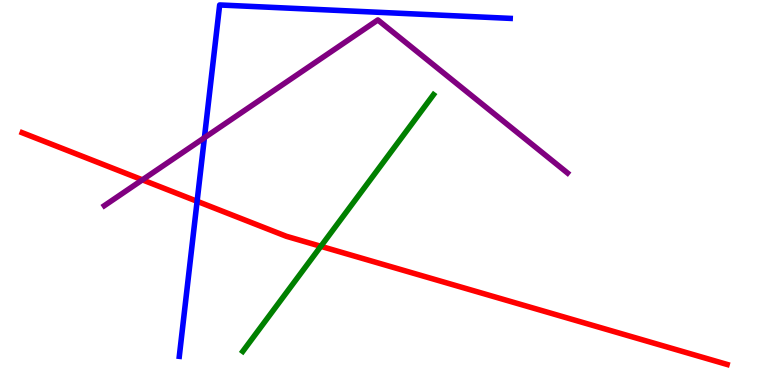[{'lines': ['blue', 'red'], 'intersections': [{'x': 2.54, 'y': 4.77}]}, {'lines': ['green', 'red'], 'intersections': [{'x': 4.14, 'y': 3.6}]}, {'lines': ['purple', 'red'], 'intersections': [{'x': 1.84, 'y': 5.33}]}, {'lines': ['blue', 'green'], 'intersections': []}, {'lines': ['blue', 'purple'], 'intersections': [{'x': 2.64, 'y': 6.42}]}, {'lines': ['green', 'purple'], 'intersections': []}]